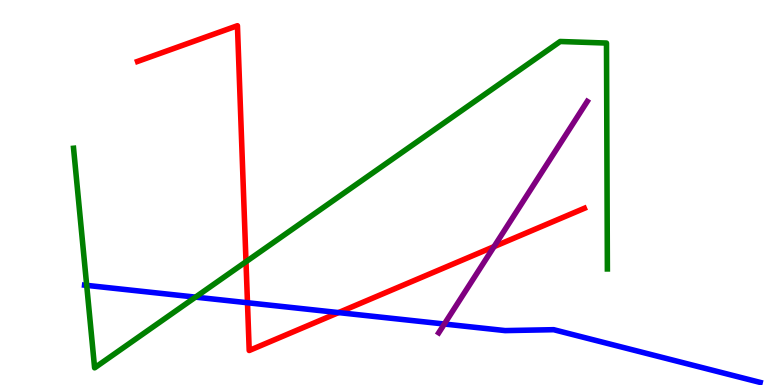[{'lines': ['blue', 'red'], 'intersections': [{'x': 3.19, 'y': 2.14}, {'x': 4.37, 'y': 1.88}]}, {'lines': ['green', 'red'], 'intersections': [{'x': 3.17, 'y': 3.2}]}, {'lines': ['purple', 'red'], 'intersections': [{'x': 6.37, 'y': 3.59}]}, {'lines': ['blue', 'green'], 'intersections': [{'x': 1.12, 'y': 2.59}, {'x': 2.52, 'y': 2.28}]}, {'lines': ['blue', 'purple'], 'intersections': [{'x': 5.73, 'y': 1.58}]}, {'lines': ['green', 'purple'], 'intersections': []}]